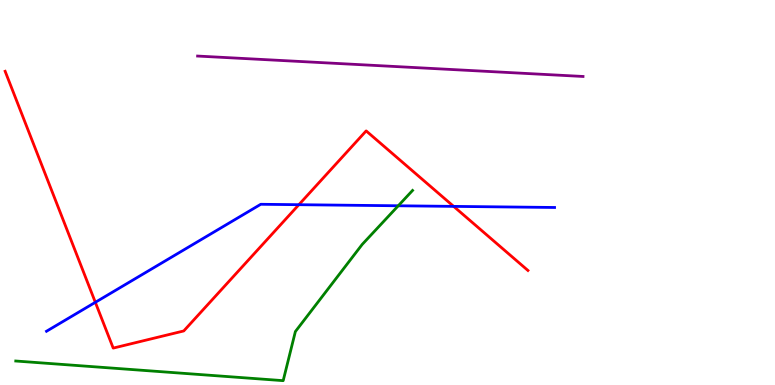[{'lines': ['blue', 'red'], 'intersections': [{'x': 1.23, 'y': 2.15}, {'x': 3.86, 'y': 4.68}, {'x': 5.85, 'y': 4.64}]}, {'lines': ['green', 'red'], 'intersections': []}, {'lines': ['purple', 'red'], 'intersections': []}, {'lines': ['blue', 'green'], 'intersections': [{'x': 5.14, 'y': 4.66}]}, {'lines': ['blue', 'purple'], 'intersections': []}, {'lines': ['green', 'purple'], 'intersections': []}]